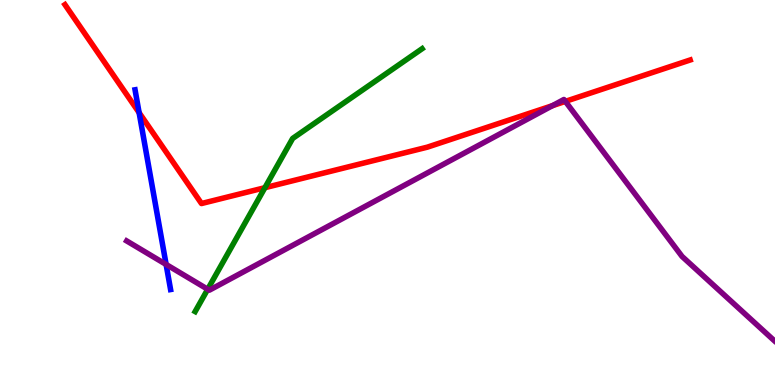[{'lines': ['blue', 'red'], 'intersections': [{'x': 1.8, 'y': 7.07}]}, {'lines': ['green', 'red'], 'intersections': [{'x': 3.42, 'y': 5.12}]}, {'lines': ['purple', 'red'], 'intersections': [{'x': 7.13, 'y': 7.26}, {'x': 7.29, 'y': 7.37}]}, {'lines': ['blue', 'green'], 'intersections': []}, {'lines': ['blue', 'purple'], 'intersections': [{'x': 2.14, 'y': 3.13}]}, {'lines': ['green', 'purple'], 'intersections': [{'x': 2.68, 'y': 2.49}]}]